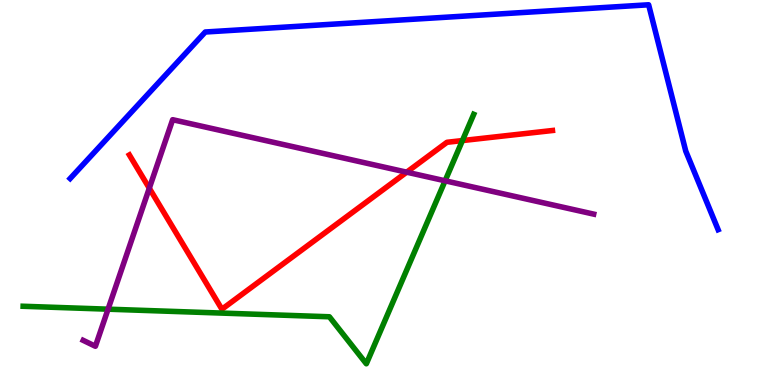[{'lines': ['blue', 'red'], 'intersections': []}, {'lines': ['green', 'red'], 'intersections': [{'x': 5.97, 'y': 6.35}]}, {'lines': ['purple', 'red'], 'intersections': [{'x': 1.93, 'y': 5.11}, {'x': 5.25, 'y': 5.53}]}, {'lines': ['blue', 'green'], 'intersections': []}, {'lines': ['blue', 'purple'], 'intersections': []}, {'lines': ['green', 'purple'], 'intersections': [{'x': 1.39, 'y': 1.97}, {'x': 5.74, 'y': 5.3}]}]